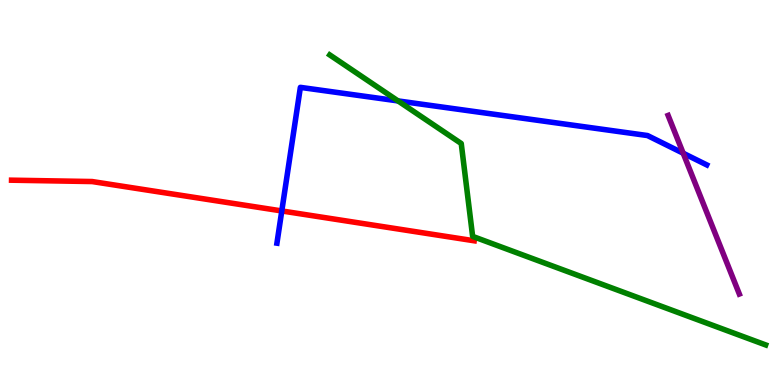[{'lines': ['blue', 'red'], 'intersections': [{'x': 3.64, 'y': 4.52}]}, {'lines': ['green', 'red'], 'intersections': []}, {'lines': ['purple', 'red'], 'intersections': []}, {'lines': ['blue', 'green'], 'intersections': [{'x': 5.14, 'y': 7.38}]}, {'lines': ['blue', 'purple'], 'intersections': [{'x': 8.82, 'y': 6.02}]}, {'lines': ['green', 'purple'], 'intersections': []}]